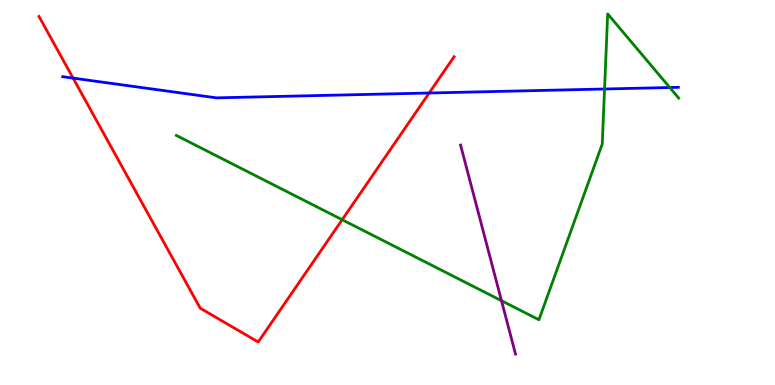[{'lines': ['blue', 'red'], 'intersections': [{'x': 0.943, 'y': 7.97}, {'x': 5.54, 'y': 7.58}]}, {'lines': ['green', 'red'], 'intersections': [{'x': 4.42, 'y': 4.29}]}, {'lines': ['purple', 'red'], 'intersections': []}, {'lines': ['blue', 'green'], 'intersections': [{'x': 7.8, 'y': 7.69}, {'x': 8.64, 'y': 7.73}]}, {'lines': ['blue', 'purple'], 'intersections': []}, {'lines': ['green', 'purple'], 'intersections': [{'x': 6.47, 'y': 2.19}]}]